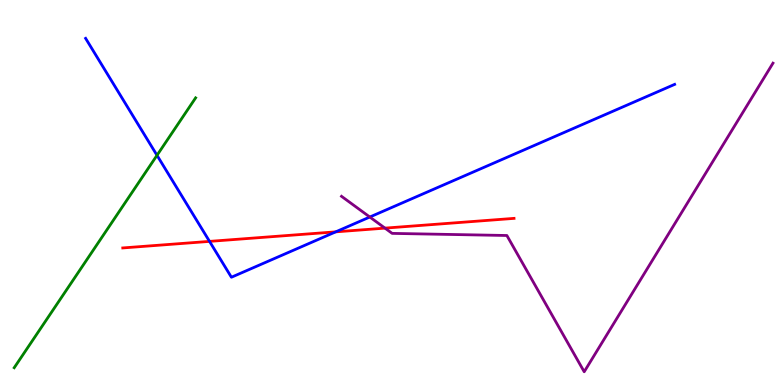[{'lines': ['blue', 'red'], 'intersections': [{'x': 2.7, 'y': 3.73}, {'x': 4.33, 'y': 3.98}]}, {'lines': ['green', 'red'], 'intersections': []}, {'lines': ['purple', 'red'], 'intersections': [{'x': 4.97, 'y': 4.07}]}, {'lines': ['blue', 'green'], 'intersections': [{'x': 2.03, 'y': 5.97}]}, {'lines': ['blue', 'purple'], 'intersections': [{'x': 4.77, 'y': 4.36}]}, {'lines': ['green', 'purple'], 'intersections': []}]